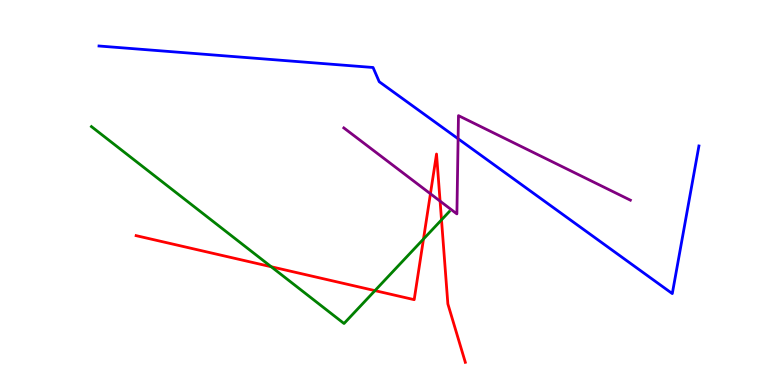[{'lines': ['blue', 'red'], 'intersections': []}, {'lines': ['green', 'red'], 'intersections': [{'x': 3.5, 'y': 3.07}, {'x': 4.84, 'y': 2.45}, {'x': 5.46, 'y': 3.79}, {'x': 5.7, 'y': 4.29}]}, {'lines': ['purple', 'red'], 'intersections': [{'x': 5.55, 'y': 4.97}, {'x': 5.68, 'y': 4.78}]}, {'lines': ['blue', 'green'], 'intersections': []}, {'lines': ['blue', 'purple'], 'intersections': [{'x': 5.91, 'y': 6.4}]}, {'lines': ['green', 'purple'], 'intersections': []}]